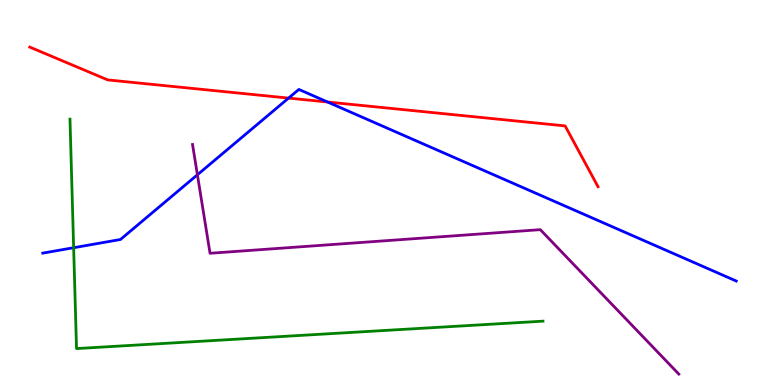[{'lines': ['blue', 'red'], 'intersections': [{'x': 3.72, 'y': 7.45}, {'x': 4.23, 'y': 7.35}]}, {'lines': ['green', 'red'], 'intersections': []}, {'lines': ['purple', 'red'], 'intersections': []}, {'lines': ['blue', 'green'], 'intersections': [{'x': 0.95, 'y': 3.57}]}, {'lines': ['blue', 'purple'], 'intersections': [{'x': 2.55, 'y': 5.46}]}, {'lines': ['green', 'purple'], 'intersections': []}]